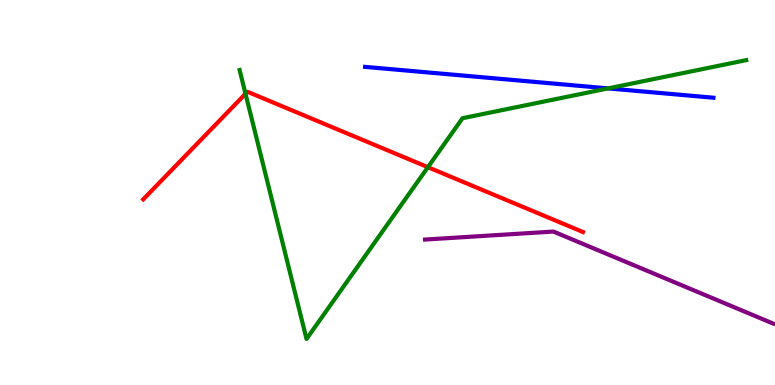[{'lines': ['blue', 'red'], 'intersections': []}, {'lines': ['green', 'red'], 'intersections': [{'x': 3.17, 'y': 7.56}, {'x': 5.52, 'y': 5.66}]}, {'lines': ['purple', 'red'], 'intersections': []}, {'lines': ['blue', 'green'], 'intersections': [{'x': 7.85, 'y': 7.7}]}, {'lines': ['blue', 'purple'], 'intersections': []}, {'lines': ['green', 'purple'], 'intersections': []}]